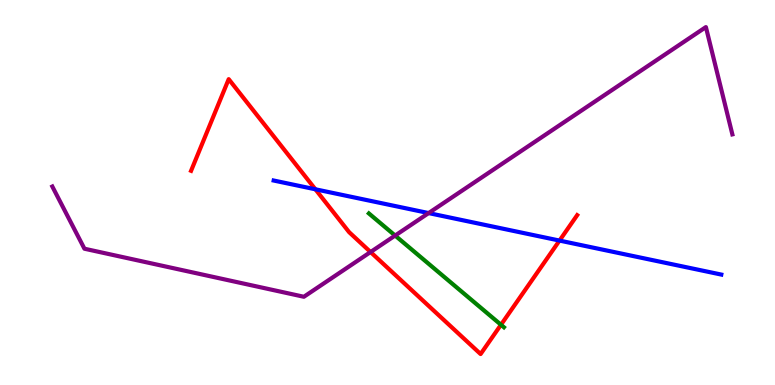[{'lines': ['blue', 'red'], 'intersections': [{'x': 4.07, 'y': 5.08}, {'x': 7.22, 'y': 3.75}]}, {'lines': ['green', 'red'], 'intersections': [{'x': 6.46, 'y': 1.56}]}, {'lines': ['purple', 'red'], 'intersections': [{'x': 4.78, 'y': 3.45}]}, {'lines': ['blue', 'green'], 'intersections': []}, {'lines': ['blue', 'purple'], 'intersections': [{'x': 5.53, 'y': 4.47}]}, {'lines': ['green', 'purple'], 'intersections': [{'x': 5.1, 'y': 3.88}]}]